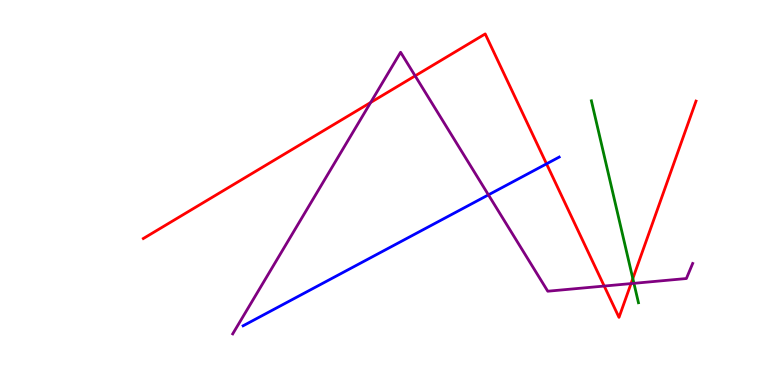[{'lines': ['blue', 'red'], 'intersections': [{'x': 7.05, 'y': 5.74}]}, {'lines': ['green', 'red'], 'intersections': [{'x': 8.17, 'y': 2.76}]}, {'lines': ['purple', 'red'], 'intersections': [{'x': 4.78, 'y': 7.34}, {'x': 5.36, 'y': 8.03}, {'x': 7.8, 'y': 2.57}, {'x': 8.14, 'y': 2.63}]}, {'lines': ['blue', 'green'], 'intersections': []}, {'lines': ['blue', 'purple'], 'intersections': [{'x': 6.3, 'y': 4.94}]}, {'lines': ['green', 'purple'], 'intersections': [{'x': 8.18, 'y': 2.64}]}]